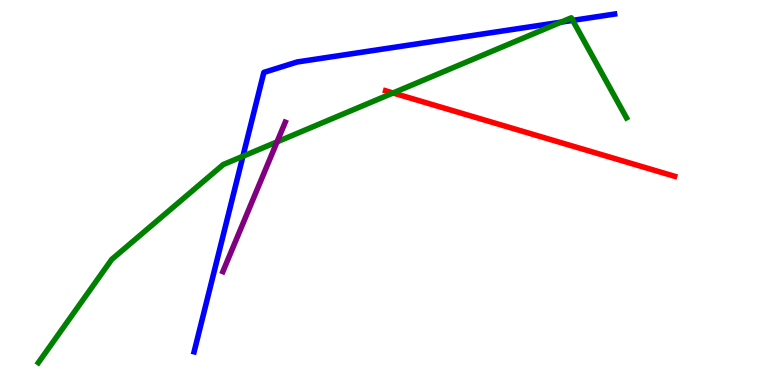[{'lines': ['blue', 'red'], 'intersections': []}, {'lines': ['green', 'red'], 'intersections': [{'x': 5.07, 'y': 7.59}]}, {'lines': ['purple', 'red'], 'intersections': []}, {'lines': ['blue', 'green'], 'intersections': [{'x': 3.13, 'y': 5.94}, {'x': 7.24, 'y': 9.42}, {'x': 7.39, 'y': 9.47}]}, {'lines': ['blue', 'purple'], 'intersections': []}, {'lines': ['green', 'purple'], 'intersections': [{'x': 3.57, 'y': 6.31}]}]